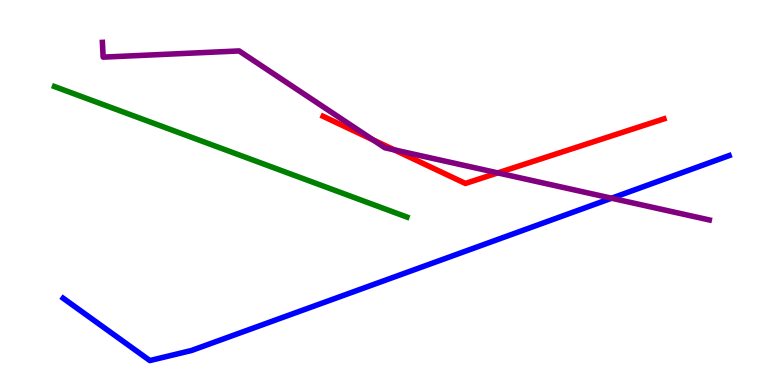[{'lines': ['blue', 'red'], 'intersections': []}, {'lines': ['green', 'red'], 'intersections': []}, {'lines': ['purple', 'red'], 'intersections': [{'x': 4.81, 'y': 6.37}, {'x': 5.09, 'y': 6.11}, {'x': 6.42, 'y': 5.51}]}, {'lines': ['blue', 'green'], 'intersections': []}, {'lines': ['blue', 'purple'], 'intersections': [{'x': 7.89, 'y': 4.85}]}, {'lines': ['green', 'purple'], 'intersections': []}]